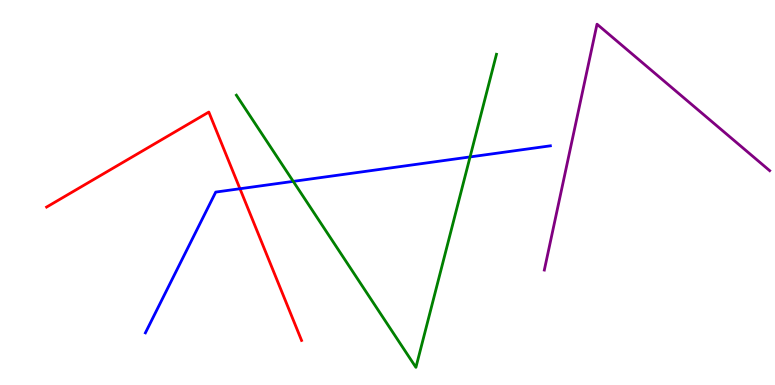[{'lines': ['blue', 'red'], 'intersections': [{'x': 3.1, 'y': 5.1}]}, {'lines': ['green', 'red'], 'intersections': []}, {'lines': ['purple', 'red'], 'intersections': []}, {'lines': ['blue', 'green'], 'intersections': [{'x': 3.78, 'y': 5.29}, {'x': 6.07, 'y': 5.92}]}, {'lines': ['blue', 'purple'], 'intersections': []}, {'lines': ['green', 'purple'], 'intersections': []}]